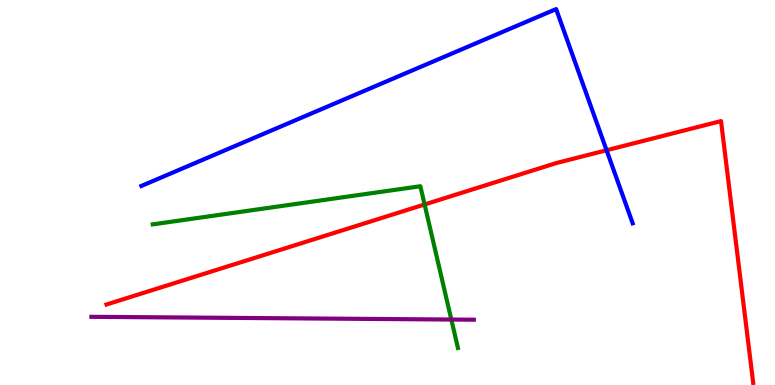[{'lines': ['blue', 'red'], 'intersections': [{'x': 7.83, 'y': 6.1}]}, {'lines': ['green', 'red'], 'intersections': [{'x': 5.48, 'y': 4.69}]}, {'lines': ['purple', 'red'], 'intersections': []}, {'lines': ['blue', 'green'], 'intersections': []}, {'lines': ['blue', 'purple'], 'intersections': []}, {'lines': ['green', 'purple'], 'intersections': [{'x': 5.82, 'y': 1.7}]}]